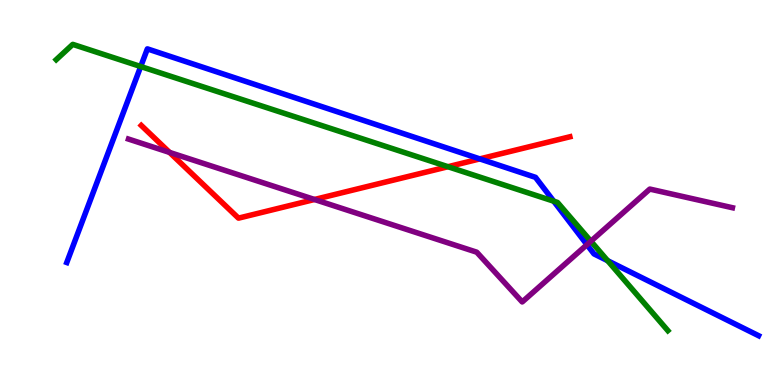[{'lines': ['blue', 'red'], 'intersections': [{'x': 6.19, 'y': 5.87}]}, {'lines': ['green', 'red'], 'intersections': [{'x': 5.78, 'y': 5.67}]}, {'lines': ['purple', 'red'], 'intersections': [{'x': 2.19, 'y': 6.04}, {'x': 4.06, 'y': 4.82}]}, {'lines': ['blue', 'green'], 'intersections': [{'x': 1.82, 'y': 8.27}, {'x': 7.14, 'y': 4.77}, {'x': 7.84, 'y': 3.23}]}, {'lines': ['blue', 'purple'], 'intersections': [{'x': 7.57, 'y': 3.64}]}, {'lines': ['green', 'purple'], 'intersections': [{'x': 7.62, 'y': 3.73}]}]